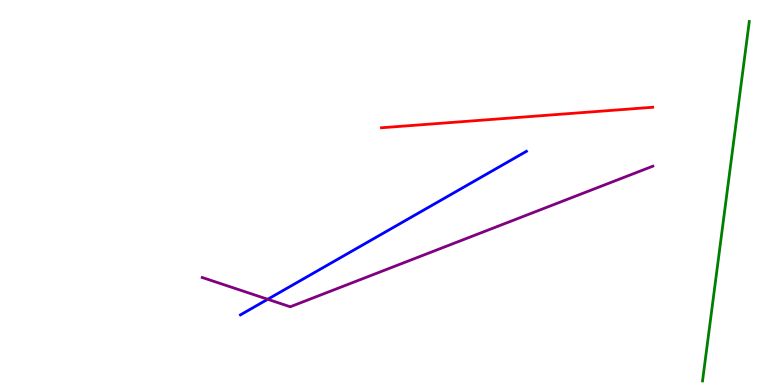[{'lines': ['blue', 'red'], 'intersections': []}, {'lines': ['green', 'red'], 'intersections': []}, {'lines': ['purple', 'red'], 'intersections': []}, {'lines': ['blue', 'green'], 'intersections': []}, {'lines': ['blue', 'purple'], 'intersections': [{'x': 3.45, 'y': 2.23}]}, {'lines': ['green', 'purple'], 'intersections': []}]